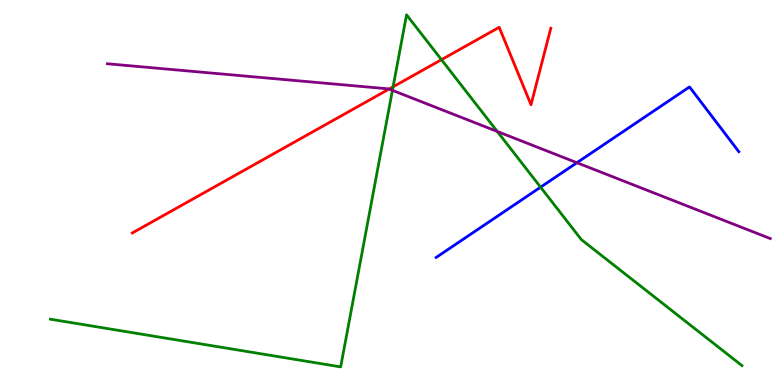[{'lines': ['blue', 'red'], 'intersections': []}, {'lines': ['green', 'red'], 'intersections': [{'x': 5.07, 'y': 7.75}, {'x': 5.7, 'y': 8.45}]}, {'lines': ['purple', 'red'], 'intersections': [{'x': 5.02, 'y': 7.69}]}, {'lines': ['blue', 'green'], 'intersections': [{'x': 6.98, 'y': 5.14}]}, {'lines': ['blue', 'purple'], 'intersections': [{'x': 7.44, 'y': 5.77}]}, {'lines': ['green', 'purple'], 'intersections': [{'x': 5.06, 'y': 7.65}, {'x': 6.42, 'y': 6.59}]}]